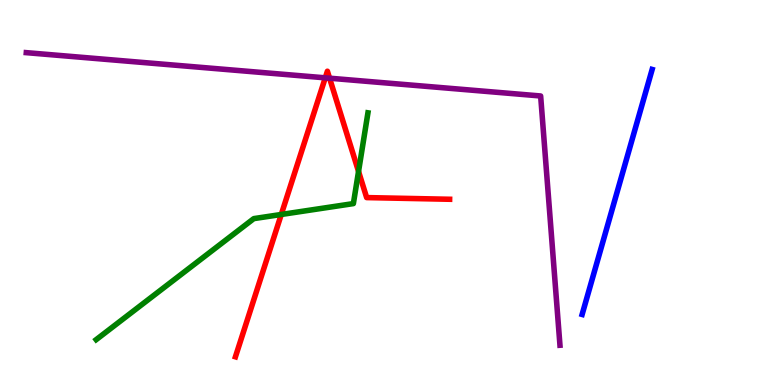[{'lines': ['blue', 'red'], 'intersections': []}, {'lines': ['green', 'red'], 'intersections': [{'x': 3.63, 'y': 4.43}, {'x': 4.63, 'y': 5.55}]}, {'lines': ['purple', 'red'], 'intersections': [{'x': 4.2, 'y': 7.98}, {'x': 4.25, 'y': 7.97}]}, {'lines': ['blue', 'green'], 'intersections': []}, {'lines': ['blue', 'purple'], 'intersections': []}, {'lines': ['green', 'purple'], 'intersections': []}]